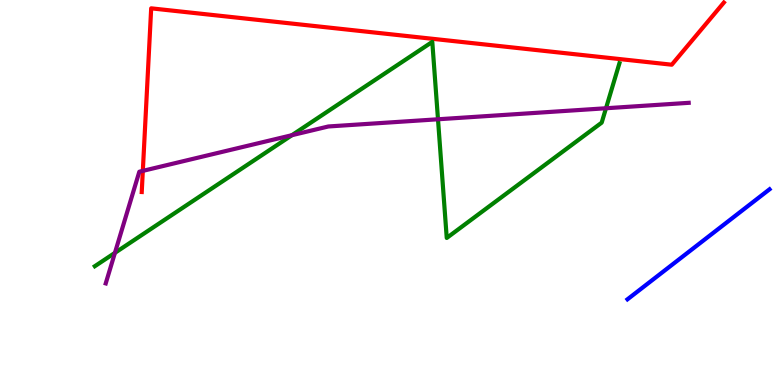[{'lines': ['blue', 'red'], 'intersections': []}, {'lines': ['green', 'red'], 'intersections': []}, {'lines': ['purple', 'red'], 'intersections': [{'x': 1.84, 'y': 5.56}]}, {'lines': ['blue', 'green'], 'intersections': []}, {'lines': ['blue', 'purple'], 'intersections': []}, {'lines': ['green', 'purple'], 'intersections': [{'x': 1.48, 'y': 3.43}, {'x': 3.77, 'y': 6.49}, {'x': 5.65, 'y': 6.9}, {'x': 7.82, 'y': 7.19}]}]